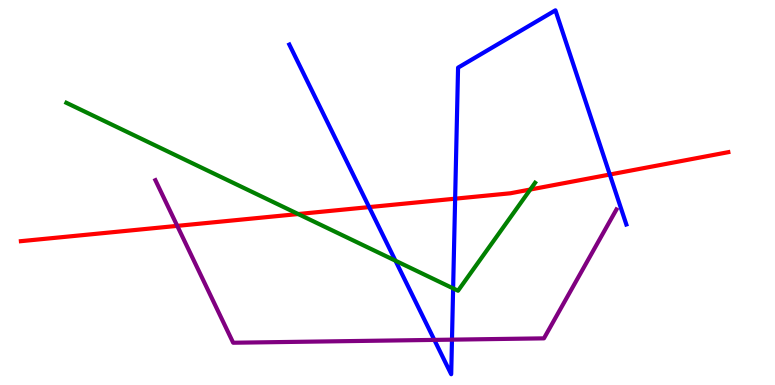[{'lines': ['blue', 'red'], 'intersections': [{'x': 4.76, 'y': 4.62}, {'x': 5.87, 'y': 4.84}, {'x': 7.87, 'y': 5.47}]}, {'lines': ['green', 'red'], 'intersections': [{'x': 3.85, 'y': 4.44}, {'x': 6.84, 'y': 5.08}]}, {'lines': ['purple', 'red'], 'intersections': [{'x': 2.29, 'y': 4.13}]}, {'lines': ['blue', 'green'], 'intersections': [{'x': 5.1, 'y': 3.23}, {'x': 5.85, 'y': 2.51}]}, {'lines': ['blue', 'purple'], 'intersections': [{'x': 5.6, 'y': 1.17}, {'x': 5.83, 'y': 1.18}]}, {'lines': ['green', 'purple'], 'intersections': []}]